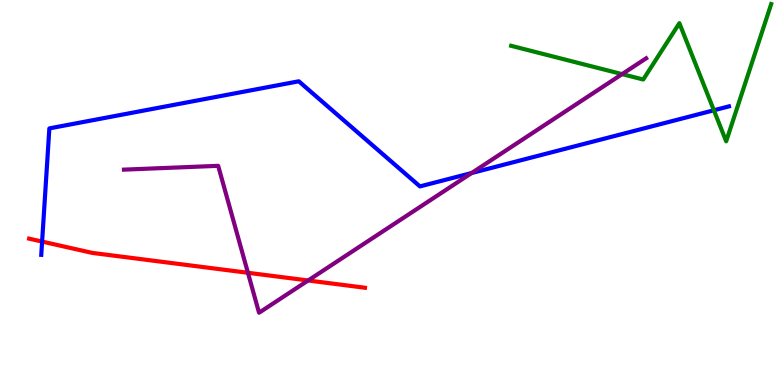[{'lines': ['blue', 'red'], 'intersections': [{'x': 0.543, 'y': 3.73}]}, {'lines': ['green', 'red'], 'intersections': []}, {'lines': ['purple', 'red'], 'intersections': [{'x': 3.2, 'y': 2.91}, {'x': 3.98, 'y': 2.71}]}, {'lines': ['blue', 'green'], 'intersections': [{'x': 9.21, 'y': 7.14}]}, {'lines': ['blue', 'purple'], 'intersections': [{'x': 6.09, 'y': 5.51}]}, {'lines': ['green', 'purple'], 'intersections': [{'x': 8.03, 'y': 8.07}]}]